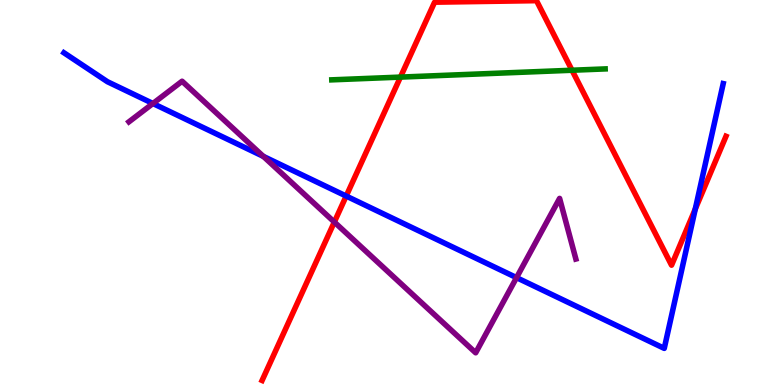[{'lines': ['blue', 'red'], 'intersections': [{'x': 4.47, 'y': 4.91}, {'x': 8.97, 'y': 4.57}]}, {'lines': ['green', 'red'], 'intersections': [{'x': 5.17, 'y': 8.0}, {'x': 7.38, 'y': 8.18}]}, {'lines': ['purple', 'red'], 'intersections': [{'x': 4.31, 'y': 4.23}]}, {'lines': ['blue', 'green'], 'intersections': []}, {'lines': ['blue', 'purple'], 'intersections': [{'x': 1.97, 'y': 7.31}, {'x': 3.4, 'y': 5.94}, {'x': 6.66, 'y': 2.79}]}, {'lines': ['green', 'purple'], 'intersections': []}]